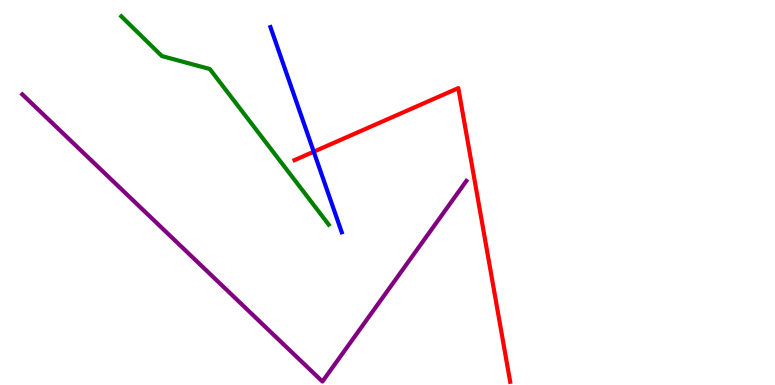[{'lines': ['blue', 'red'], 'intersections': [{'x': 4.05, 'y': 6.06}]}, {'lines': ['green', 'red'], 'intersections': []}, {'lines': ['purple', 'red'], 'intersections': []}, {'lines': ['blue', 'green'], 'intersections': []}, {'lines': ['blue', 'purple'], 'intersections': []}, {'lines': ['green', 'purple'], 'intersections': []}]